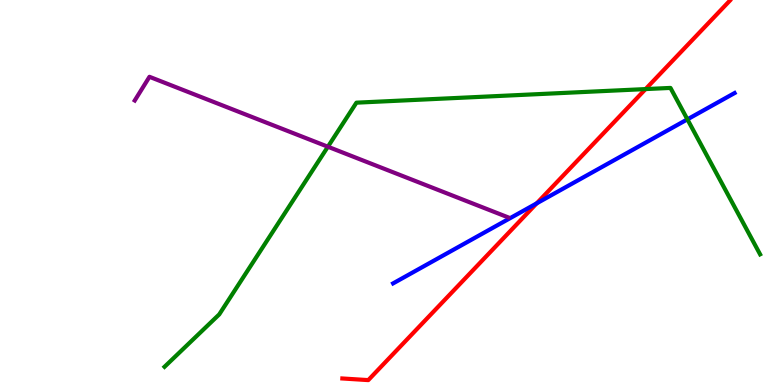[{'lines': ['blue', 'red'], 'intersections': [{'x': 6.93, 'y': 4.72}]}, {'lines': ['green', 'red'], 'intersections': [{'x': 8.33, 'y': 7.69}]}, {'lines': ['purple', 'red'], 'intersections': []}, {'lines': ['blue', 'green'], 'intersections': [{'x': 8.87, 'y': 6.9}]}, {'lines': ['blue', 'purple'], 'intersections': []}, {'lines': ['green', 'purple'], 'intersections': [{'x': 4.23, 'y': 6.19}]}]